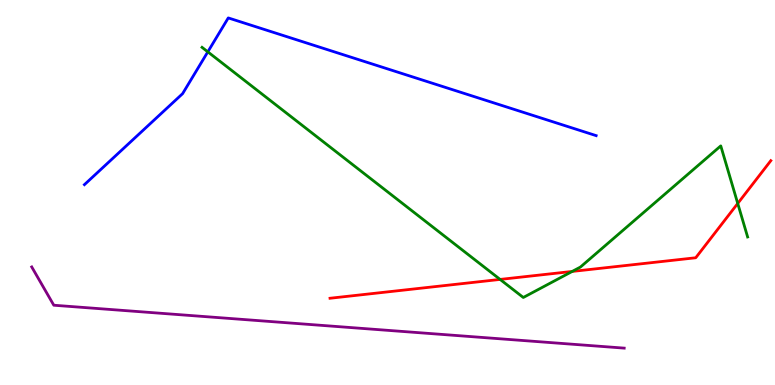[{'lines': ['blue', 'red'], 'intersections': []}, {'lines': ['green', 'red'], 'intersections': [{'x': 6.45, 'y': 2.74}, {'x': 7.38, 'y': 2.95}, {'x': 9.52, 'y': 4.72}]}, {'lines': ['purple', 'red'], 'intersections': []}, {'lines': ['blue', 'green'], 'intersections': [{'x': 2.68, 'y': 8.65}]}, {'lines': ['blue', 'purple'], 'intersections': []}, {'lines': ['green', 'purple'], 'intersections': []}]